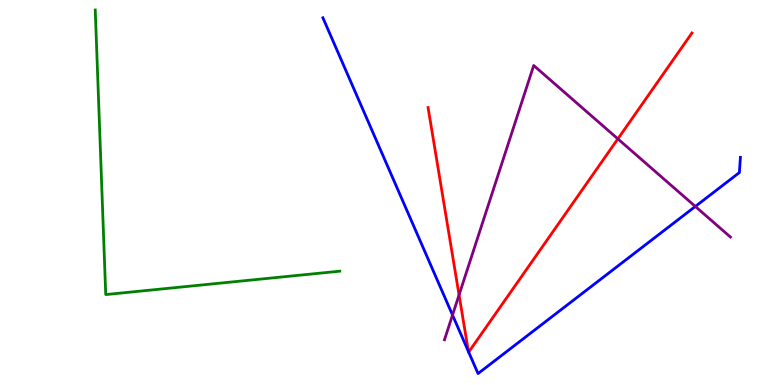[{'lines': ['blue', 'red'], 'intersections': [{'x': 6.04, 'y': 0.871}, {'x': 6.05, 'y': 0.855}]}, {'lines': ['green', 'red'], 'intersections': []}, {'lines': ['purple', 'red'], 'intersections': [{'x': 5.92, 'y': 2.34}, {'x': 7.97, 'y': 6.39}]}, {'lines': ['blue', 'green'], 'intersections': []}, {'lines': ['blue', 'purple'], 'intersections': [{'x': 5.84, 'y': 1.82}, {'x': 8.97, 'y': 4.64}]}, {'lines': ['green', 'purple'], 'intersections': []}]